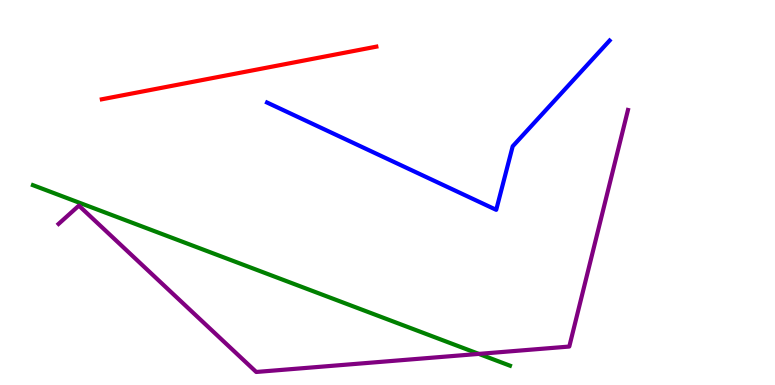[{'lines': ['blue', 'red'], 'intersections': []}, {'lines': ['green', 'red'], 'intersections': []}, {'lines': ['purple', 'red'], 'intersections': []}, {'lines': ['blue', 'green'], 'intersections': []}, {'lines': ['blue', 'purple'], 'intersections': []}, {'lines': ['green', 'purple'], 'intersections': [{'x': 6.18, 'y': 0.808}]}]